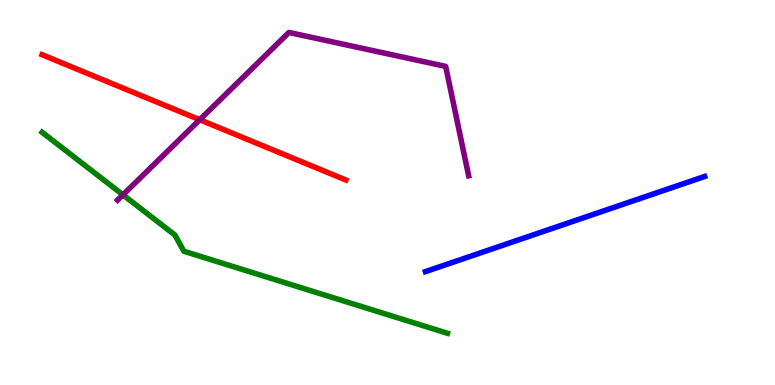[{'lines': ['blue', 'red'], 'intersections': []}, {'lines': ['green', 'red'], 'intersections': []}, {'lines': ['purple', 'red'], 'intersections': [{'x': 2.58, 'y': 6.89}]}, {'lines': ['blue', 'green'], 'intersections': []}, {'lines': ['blue', 'purple'], 'intersections': []}, {'lines': ['green', 'purple'], 'intersections': [{'x': 1.59, 'y': 4.94}]}]